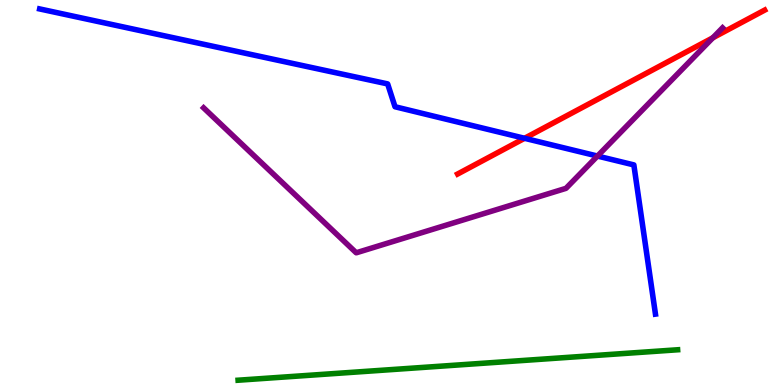[{'lines': ['blue', 'red'], 'intersections': [{'x': 6.77, 'y': 6.41}]}, {'lines': ['green', 'red'], 'intersections': []}, {'lines': ['purple', 'red'], 'intersections': [{'x': 9.2, 'y': 9.02}]}, {'lines': ['blue', 'green'], 'intersections': []}, {'lines': ['blue', 'purple'], 'intersections': [{'x': 7.71, 'y': 5.95}]}, {'lines': ['green', 'purple'], 'intersections': []}]